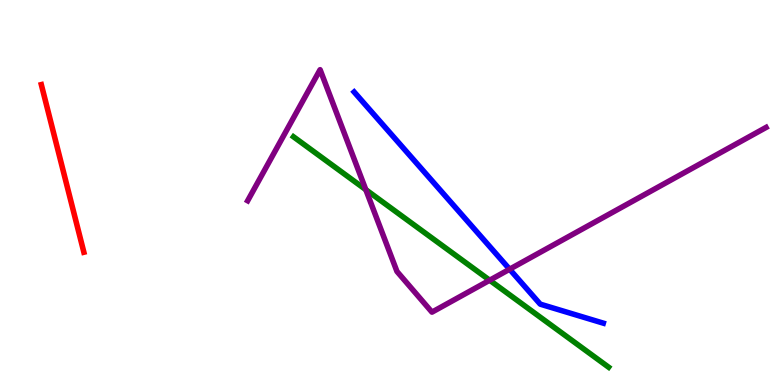[{'lines': ['blue', 'red'], 'intersections': []}, {'lines': ['green', 'red'], 'intersections': []}, {'lines': ['purple', 'red'], 'intersections': []}, {'lines': ['blue', 'green'], 'intersections': []}, {'lines': ['blue', 'purple'], 'intersections': [{'x': 6.58, 'y': 3.01}]}, {'lines': ['green', 'purple'], 'intersections': [{'x': 4.72, 'y': 5.07}, {'x': 6.32, 'y': 2.72}]}]